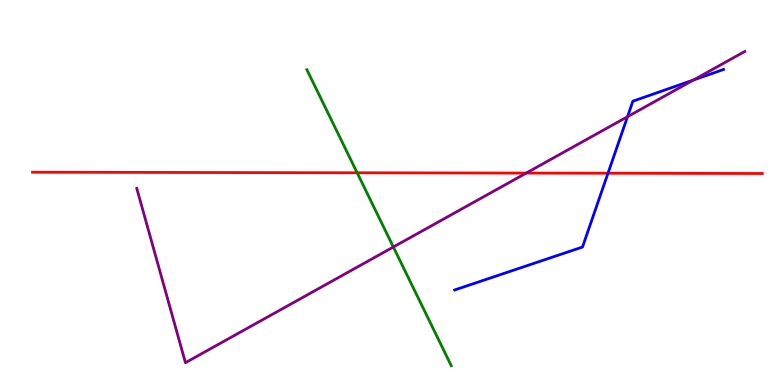[{'lines': ['blue', 'red'], 'intersections': [{'x': 7.84, 'y': 5.5}]}, {'lines': ['green', 'red'], 'intersections': [{'x': 4.61, 'y': 5.51}]}, {'lines': ['purple', 'red'], 'intersections': [{'x': 6.79, 'y': 5.5}]}, {'lines': ['blue', 'green'], 'intersections': []}, {'lines': ['blue', 'purple'], 'intersections': [{'x': 8.1, 'y': 6.97}, {'x': 8.95, 'y': 7.92}]}, {'lines': ['green', 'purple'], 'intersections': [{'x': 5.08, 'y': 3.58}]}]